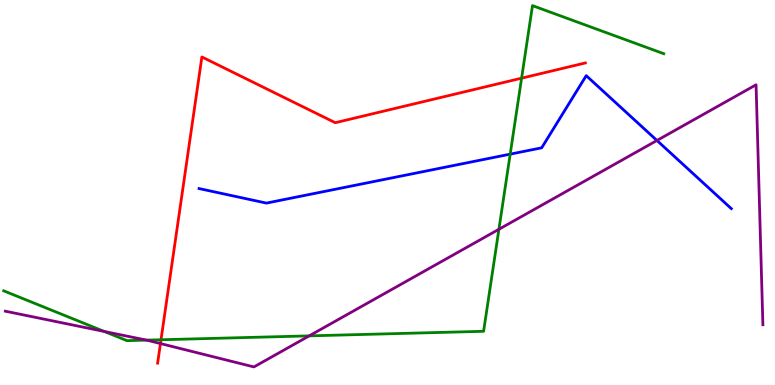[{'lines': ['blue', 'red'], 'intersections': []}, {'lines': ['green', 'red'], 'intersections': [{'x': 2.08, 'y': 1.18}, {'x': 6.73, 'y': 7.97}]}, {'lines': ['purple', 'red'], 'intersections': [{'x': 2.07, 'y': 1.08}]}, {'lines': ['blue', 'green'], 'intersections': [{'x': 6.58, 'y': 6.0}]}, {'lines': ['blue', 'purple'], 'intersections': [{'x': 8.48, 'y': 6.35}]}, {'lines': ['green', 'purple'], 'intersections': [{'x': 1.34, 'y': 1.39}, {'x': 1.89, 'y': 1.17}, {'x': 3.99, 'y': 1.28}, {'x': 6.44, 'y': 4.04}]}]